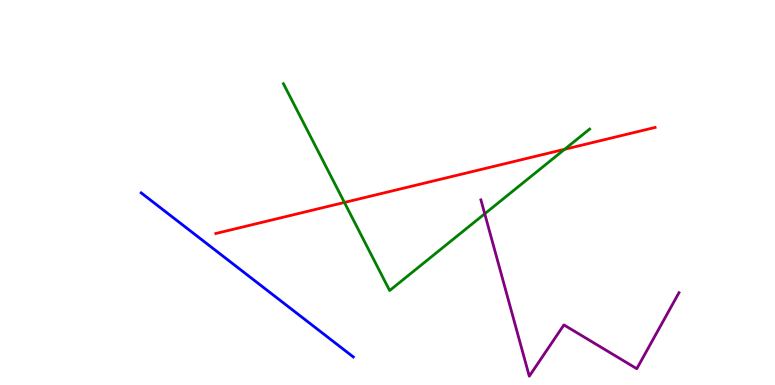[{'lines': ['blue', 'red'], 'intersections': []}, {'lines': ['green', 'red'], 'intersections': [{'x': 4.44, 'y': 4.74}, {'x': 7.29, 'y': 6.12}]}, {'lines': ['purple', 'red'], 'intersections': []}, {'lines': ['blue', 'green'], 'intersections': []}, {'lines': ['blue', 'purple'], 'intersections': []}, {'lines': ['green', 'purple'], 'intersections': [{'x': 6.25, 'y': 4.45}]}]